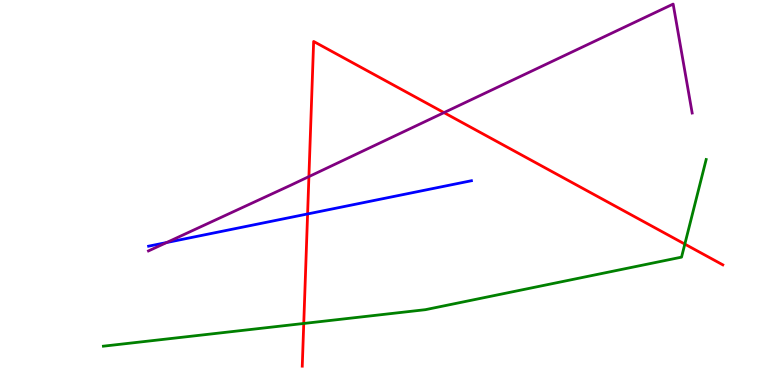[{'lines': ['blue', 'red'], 'intersections': [{'x': 3.97, 'y': 4.44}]}, {'lines': ['green', 'red'], 'intersections': [{'x': 3.92, 'y': 1.6}, {'x': 8.84, 'y': 3.66}]}, {'lines': ['purple', 'red'], 'intersections': [{'x': 3.99, 'y': 5.41}, {'x': 5.73, 'y': 7.07}]}, {'lines': ['blue', 'green'], 'intersections': []}, {'lines': ['blue', 'purple'], 'intersections': [{'x': 2.15, 'y': 3.7}]}, {'lines': ['green', 'purple'], 'intersections': []}]